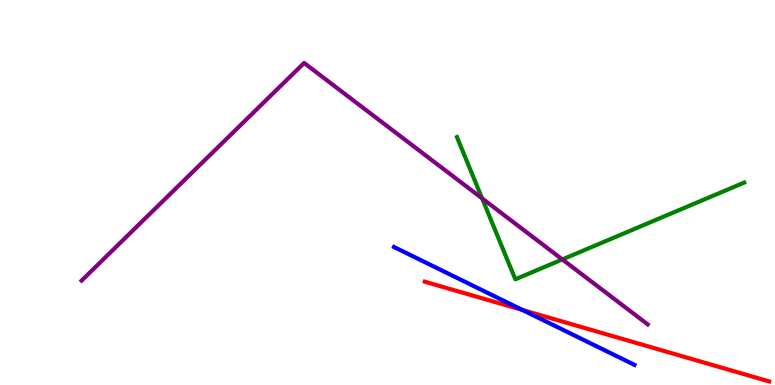[{'lines': ['blue', 'red'], 'intersections': [{'x': 6.74, 'y': 1.95}]}, {'lines': ['green', 'red'], 'intersections': []}, {'lines': ['purple', 'red'], 'intersections': []}, {'lines': ['blue', 'green'], 'intersections': []}, {'lines': ['blue', 'purple'], 'intersections': []}, {'lines': ['green', 'purple'], 'intersections': [{'x': 6.22, 'y': 4.85}, {'x': 7.26, 'y': 3.26}]}]